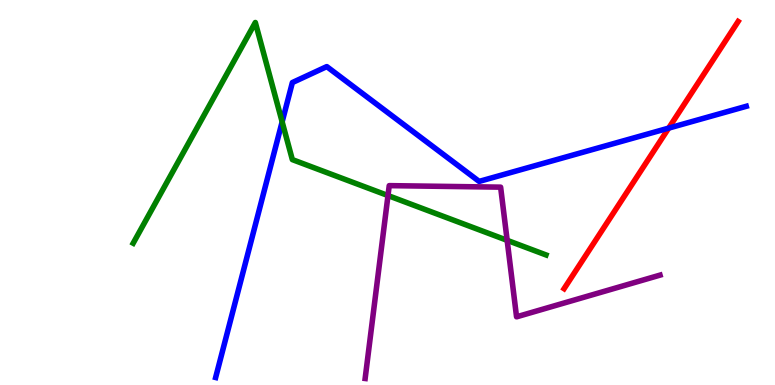[{'lines': ['blue', 'red'], 'intersections': [{'x': 8.63, 'y': 6.67}]}, {'lines': ['green', 'red'], 'intersections': []}, {'lines': ['purple', 'red'], 'intersections': []}, {'lines': ['blue', 'green'], 'intersections': [{'x': 3.64, 'y': 6.83}]}, {'lines': ['blue', 'purple'], 'intersections': []}, {'lines': ['green', 'purple'], 'intersections': [{'x': 5.01, 'y': 4.92}, {'x': 6.54, 'y': 3.76}]}]